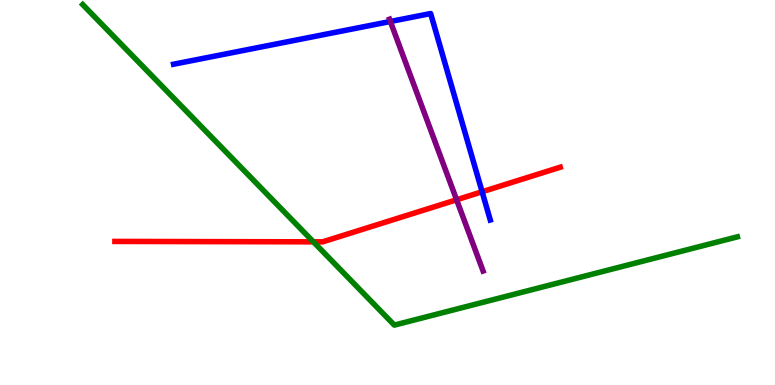[{'lines': ['blue', 'red'], 'intersections': [{'x': 6.22, 'y': 5.02}]}, {'lines': ['green', 'red'], 'intersections': [{'x': 4.04, 'y': 3.72}]}, {'lines': ['purple', 'red'], 'intersections': [{'x': 5.89, 'y': 4.81}]}, {'lines': ['blue', 'green'], 'intersections': []}, {'lines': ['blue', 'purple'], 'intersections': [{'x': 5.04, 'y': 9.44}]}, {'lines': ['green', 'purple'], 'intersections': []}]